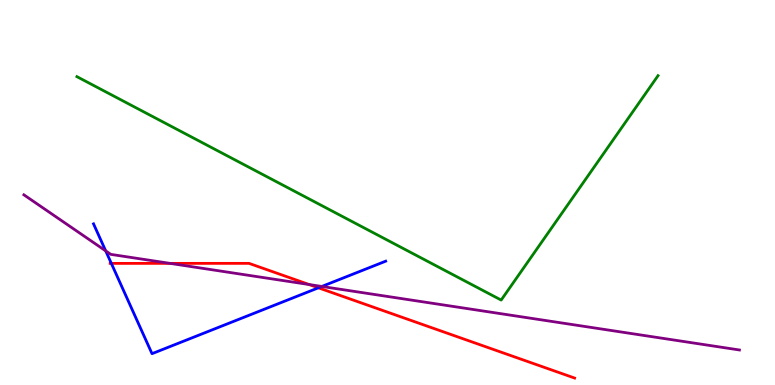[{'lines': ['blue', 'red'], 'intersections': [{'x': 1.44, 'y': 3.16}, {'x': 4.11, 'y': 2.52}]}, {'lines': ['green', 'red'], 'intersections': []}, {'lines': ['purple', 'red'], 'intersections': [{'x': 2.19, 'y': 3.16}, {'x': 3.99, 'y': 2.61}]}, {'lines': ['blue', 'green'], 'intersections': []}, {'lines': ['blue', 'purple'], 'intersections': [{'x': 1.36, 'y': 3.48}, {'x': 4.15, 'y': 2.56}]}, {'lines': ['green', 'purple'], 'intersections': []}]